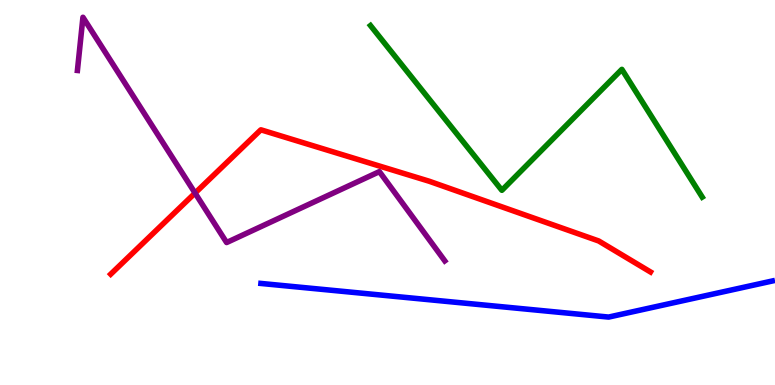[{'lines': ['blue', 'red'], 'intersections': []}, {'lines': ['green', 'red'], 'intersections': []}, {'lines': ['purple', 'red'], 'intersections': [{'x': 2.52, 'y': 4.99}]}, {'lines': ['blue', 'green'], 'intersections': []}, {'lines': ['blue', 'purple'], 'intersections': []}, {'lines': ['green', 'purple'], 'intersections': []}]